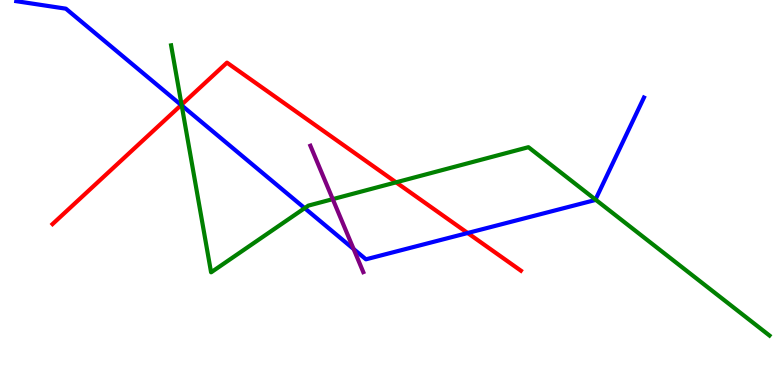[{'lines': ['blue', 'red'], 'intersections': [{'x': 2.34, 'y': 7.27}, {'x': 6.03, 'y': 3.95}]}, {'lines': ['green', 'red'], 'intersections': [{'x': 2.34, 'y': 7.28}, {'x': 5.11, 'y': 5.26}]}, {'lines': ['purple', 'red'], 'intersections': []}, {'lines': ['blue', 'green'], 'intersections': [{'x': 2.34, 'y': 7.26}, {'x': 3.93, 'y': 4.59}, {'x': 7.68, 'y': 4.82}]}, {'lines': ['blue', 'purple'], 'intersections': [{'x': 4.56, 'y': 3.53}]}, {'lines': ['green', 'purple'], 'intersections': [{'x': 4.29, 'y': 4.83}]}]